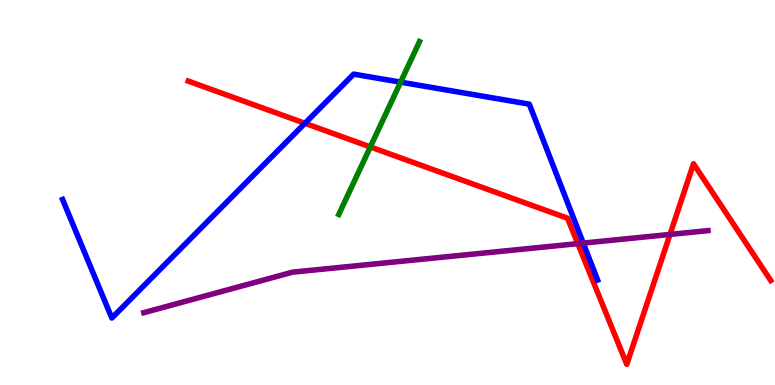[{'lines': ['blue', 'red'], 'intersections': [{'x': 3.93, 'y': 6.8}]}, {'lines': ['green', 'red'], 'intersections': [{'x': 4.78, 'y': 6.18}]}, {'lines': ['purple', 'red'], 'intersections': [{'x': 7.46, 'y': 3.67}, {'x': 8.65, 'y': 3.91}]}, {'lines': ['blue', 'green'], 'intersections': [{'x': 5.17, 'y': 7.87}]}, {'lines': ['blue', 'purple'], 'intersections': [{'x': 7.53, 'y': 3.69}]}, {'lines': ['green', 'purple'], 'intersections': []}]